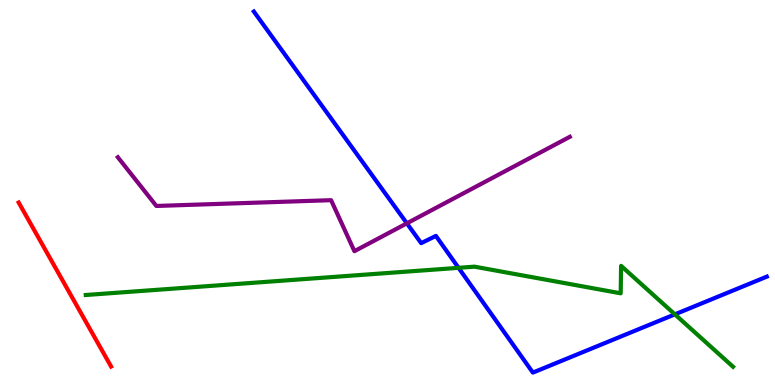[{'lines': ['blue', 'red'], 'intersections': []}, {'lines': ['green', 'red'], 'intersections': []}, {'lines': ['purple', 'red'], 'intersections': []}, {'lines': ['blue', 'green'], 'intersections': [{'x': 5.92, 'y': 3.04}, {'x': 8.71, 'y': 1.84}]}, {'lines': ['blue', 'purple'], 'intersections': [{'x': 5.25, 'y': 4.2}]}, {'lines': ['green', 'purple'], 'intersections': []}]